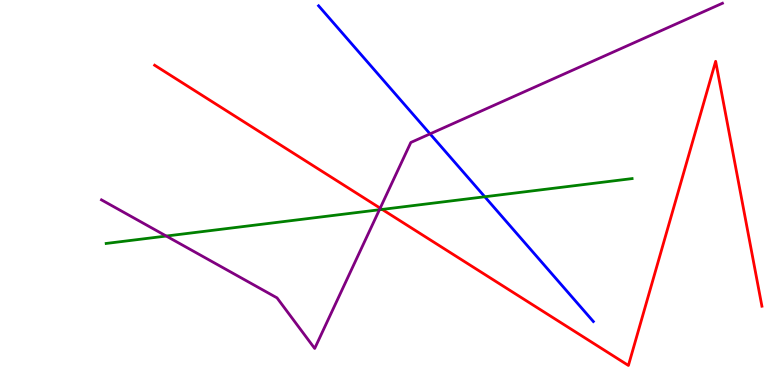[{'lines': ['blue', 'red'], 'intersections': []}, {'lines': ['green', 'red'], 'intersections': [{'x': 4.93, 'y': 4.56}]}, {'lines': ['purple', 'red'], 'intersections': [{'x': 4.91, 'y': 4.59}]}, {'lines': ['blue', 'green'], 'intersections': [{'x': 6.26, 'y': 4.89}]}, {'lines': ['blue', 'purple'], 'intersections': [{'x': 5.55, 'y': 6.52}]}, {'lines': ['green', 'purple'], 'intersections': [{'x': 2.15, 'y': 3.87}, {'x': 4.9, 'y': 4.55}]}]